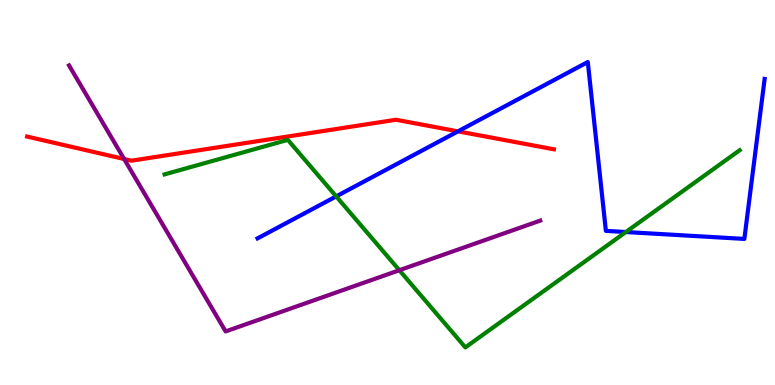[{'lines': ['blue', 'red'], 'intersections': [{'x': 5.91, 'y': 6.59}]}, {'lines': ['green', 'red'], 'intersections': []}, {'lines': ['purple', 'red'], 'intersections': [{'x': 1.6, 'y': 5.87}]}, {'lines': ['blue', 'green'], 'intersections': [{'x': 4.34, 'y': 4.9}, {'x': 8.08, 'y': 3.97}]}, {'lines': ['blue', 'purple'], 'intersections': []}, {'lines': ['green', 'purple'], 'intersections': [{'x': 5.15, 'y': 2.98}]}]